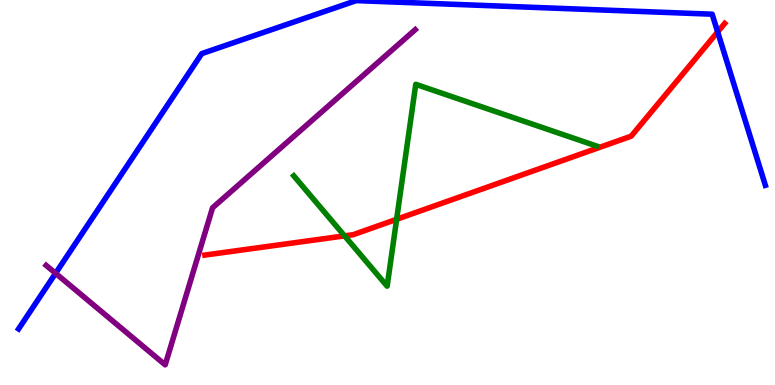[{'lines': ['blue', 'red'], 'intersections': [{'x': 9.26, 'y': 9.17}]}, {'lines': ['green', 'red'], 'intersections': [{'x': 4.45, 'y': 3.87}, {'x': 5.12, 'y': 4.3}]}, {'lines': ['purple', 'red'], 'intersections': []}, {'lines': ['blue', 'green'], 'intersections': []}, {'lines': ['blue', 'purple'], 'intersections': [{'x': 0.717, 'y': 2.9}]}, {'lines': ['green', 'purple'], 'intersections': []}]